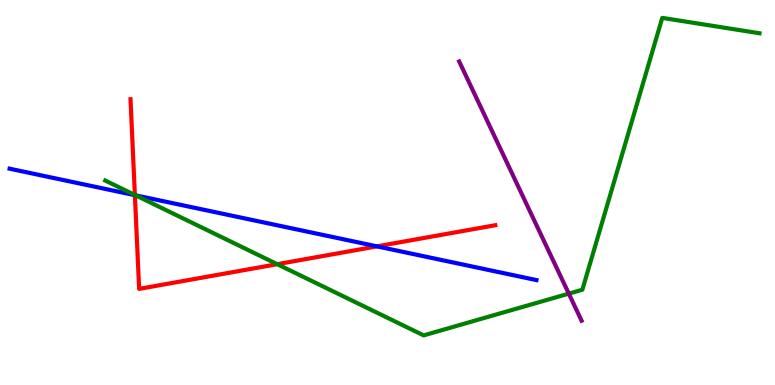[{'lines': ['blue', 'red'], 'intersections': [{'x': 1.74, 'y': 4.93}, {'x': 4.86, 'y': 3.6}]}, {'lines': ['green', 'red'], 'intersections': [{'x': 1.74, 'y': 4.94}, {'x': 3.58, 'y': 3.14}]}, {'lines': ['purple', 'red'], 'intersections': []}, {'lines': ['blue', 'green'], 'intersections': [{'x': 1.75, 'y': 4.93}]}, {'lines': ['blue', 'purple'], 'intersections': []}, {'lines': ['green', 'purple'], 'intersections': [{'x': 7.34, 'y': 2.37}]}]